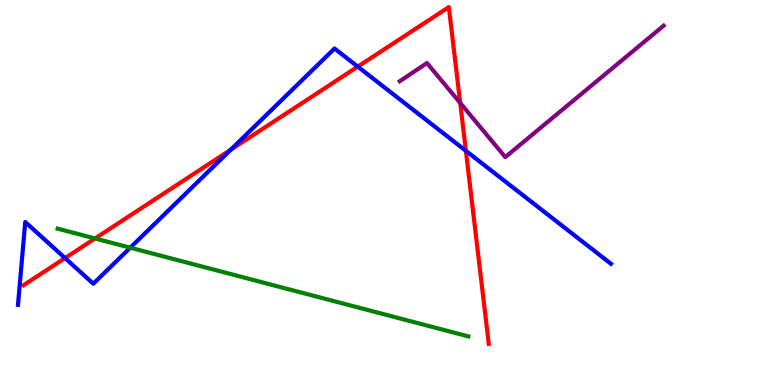[{'lines': ['blue', 'red'], 'intersections': [{'x': 0.839, 'y': 3.3}, {'x': 2.98, 'y': 6.11}, {'x': 4.62, 'y': 8.27}, {'x': 6.01, 'y': 6.08}]}, {'lines': ['green', 'red'], 'intersections': [{'x': 1.23, 'y': 3.81}]}, {'lines': ['purple', 'red'], 'intersections': [{'x': 5.94, 'y': 7.33}]}, {'lines': ['blue', 'green'], 'intersections': [{'x': 1.68, 'y': 3.57}]}, {'lines': ['blue', 'purple'], 'intersections': []}, {'lines': ['green', 'purple'], 'intersections': []}]